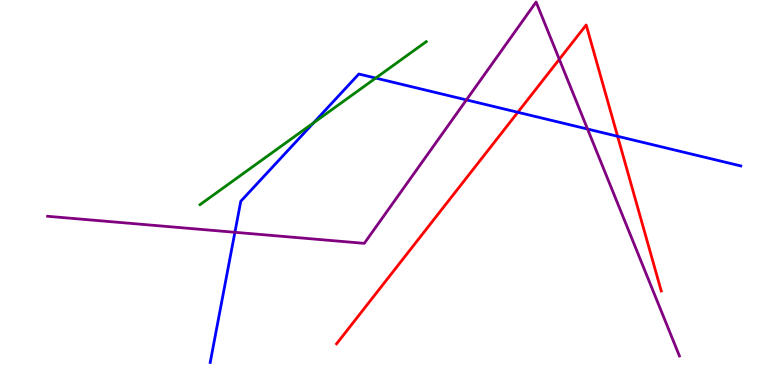[{'lines': ['blue', 'red'], 'intersections': [{'x': 6.68, 'y': 7.08}, {'x': 7.97, 'y': 6.46}]}, {'lines': ['green', 'red'], 'intersections': []}, {'lines': ['purple', 'red'], 'intersections': [{'x': 7.22, 'y': 8.46}]}, {'lines': ['blue', 'green'], 'intersections': [{'x': 4.05, 'y': 6.81}, {'x': 4.85, 'y': 7.97}]}, {'lines': ['blue', 'purple'], 'intersections': [{'x': 3.03, 'y': 3.97}, {'x': 6.02, 'y': 7.41}, {'x': 7.58, 'y': 6.65}]}, {'lines': ['green', 'purple'], 'intersections': []}]